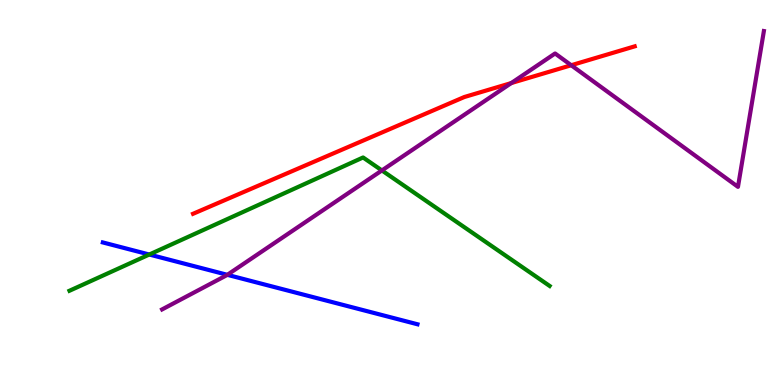[{'lines': ['blue', 'red'], 'intersections': []}, {'lines': ['green', 'red'], 'intersections': []}, {'lines': ['purple', 'red'], 'intersections': [{'x': 6.6, 'y': 7.84}, {'x': 7.37, 'y': 8.31}]}, {'lines': ['blue', 'green'], 'intersections': [{'x': 1.93, 'y': 3.39}]}, {'lines': ['blue', 'purple'], 'intersections': [{'x': 2.93, 'y': 2.86}]}, {'lines': ['green', 'purple'], 'intersections': [{'x': 4.93, 'y': 5.57}]}]